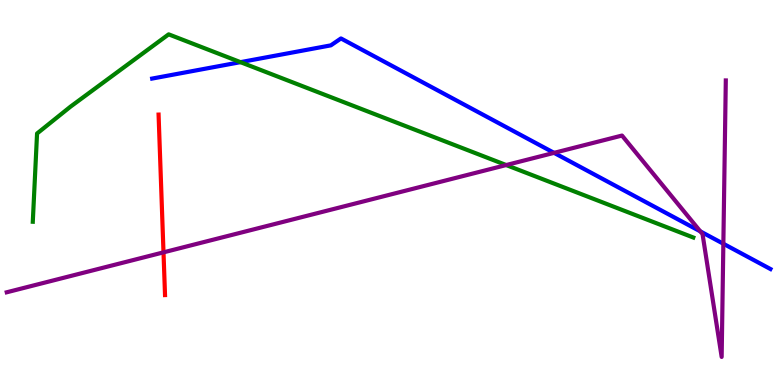[{'lines': ['blue', 'red'], 'intersections': []}, {'lines': ['green', 'red'], 'intersections': []}, {'lines': ['purple', 'red'], 'intersections': [{'x': 2.11, 'y': 3.45}]}, {'lines': ['blue', 'green'], 'intersections': [{'x': 3.1, 'y': 8.39}]}, {'lines': ['blue', 'purple'], 'intersections': [{'x': 7.15, 'y': 6.03}, {'x': 9.04, 'y': 3.99}, {'x': 9.33, 'y': 3.67}]}, {'lines': ['green', 'purple'], 'intersections': [{'x': 6.53, 'y': 5.71}]}]